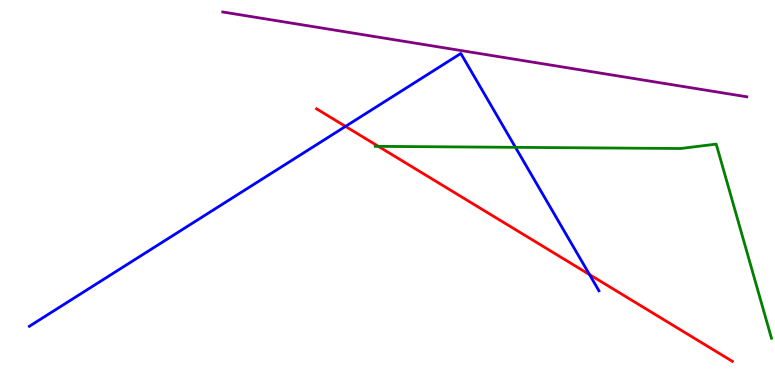[{'lines': ['blue', 'red'], 'intersections': [{'x': 4.46, 'y': 6.72}, {'x': 7.61, 'y': 2.87}]}, {'lines': ['green', 'red'], 'intersections': [{'x': 4.88, 'y': 6.2}]}, {'lines': ['purple', 'red'], 'intersections': []}, {'lines': ['blue', 'green'], 'intersections': [{'x': 6.65, 'y': 6.17}]}, {'lines': ['blue', 'purple'], 'intersections': []}, {'lines': ['green', 'purple'], 'intersections': []}]